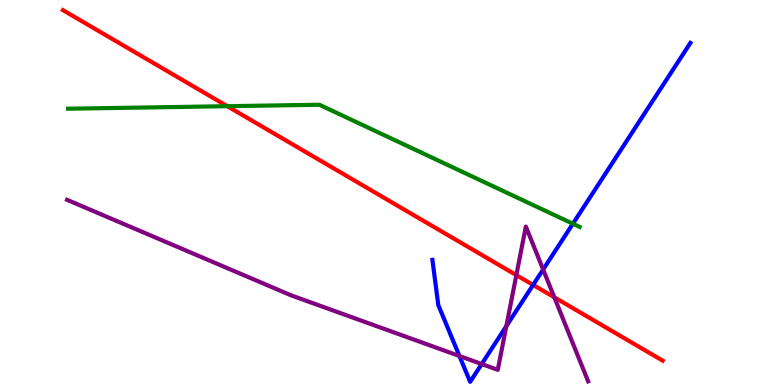[{'lines': ['blue', 'red'], 'intersections': [{'x': 6.88, 'y': 2.6}]}, {'lines': ['green', 'red'], 'intersections': [{'x': 2.93, 'y': 7.24}]}, {'lines': ['purple', 'red'], 'intersections': [{'x': 6.66, 'y': 2.85}, {'x': 7.15, 'y': 2.28}]}, {'lines': ['blue', 'green'], 'intersections': [{'x': 7.39, 'y': 4.19}]}, {'lines': ['blue', 'purple'], 'intersections': [{'x': 5.93, 'y': 0.753}, {'x': 6.22, 'y': 0.545}, {'x': 6.53, 'y': 1.53}, {'x': 7.01, 'y': 3.0}]}, {'lines': ['green', 'purple'], 'intersections': []}]